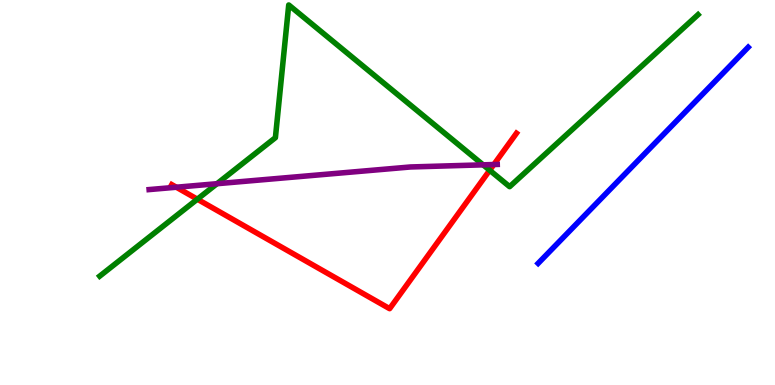[{'lines': ['blue', 'red'], 'intersections': []}, {'lines': ['green', 'red'], 'intersections': [{'x': 2.55, 'y': 4.83}, {'x': 6.32, 'y': 5.58}]}, {'lines': ['purple', 'red'], 'intersections': [{'x': 2.28, 'y': 5.14}, {'x': 6.37, 'y': 5.73}]}, {'lines': ['blue', 'green'], 'intersections': []}, {'lines': ['blue', 'purple'], 'intersections': []}, {'lines': ['green', 'purple'], 'intersections': [{'x': 2.8, 'y': 5.23}, {'x': 6.23, 'y': 5.72}]}]